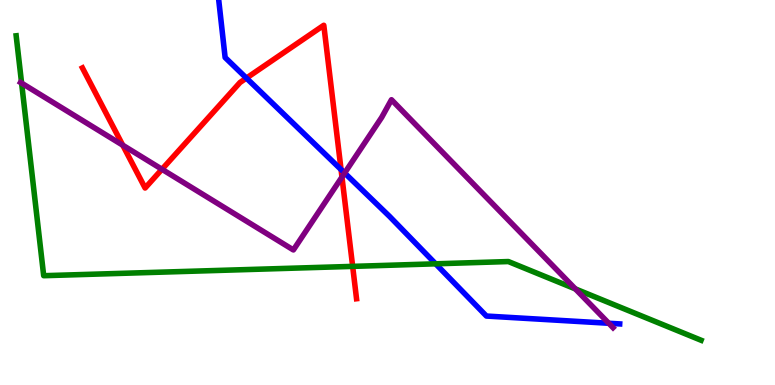[{'lines': ['blue', 'red'], 'intersections': [{'x': 3.18, 'y': 7.97}, {'x': 4.4, 'y': 5.6}]}, {'lines': ['green', 'red'], 'intersections': [{'x': 4.55, 'y': 3.08}]}, {'lines': ['purple', 'red'], 'intersections': [{'x': 1.58, 'y': 6.23}, {'x': 2.09, 'y': 5.6}, {'x': 4.41, 'y': 5.4}]}, {'lines': ['blue', 'green'], 'intersections': [{'x': 5.62, 'y': 3.15}]}, {'lines': ['blue', 'purple'], 'intersections': [{'x': 4.45, 'y': 5.51}, {'x': 7.85, 'y': 1.6}]}, {'lines': ['green', 'purple'], 'intersections': [{'x': 0.279, 'y': 7.84}, {'x': 7.42, 'y': 2.5}]}]